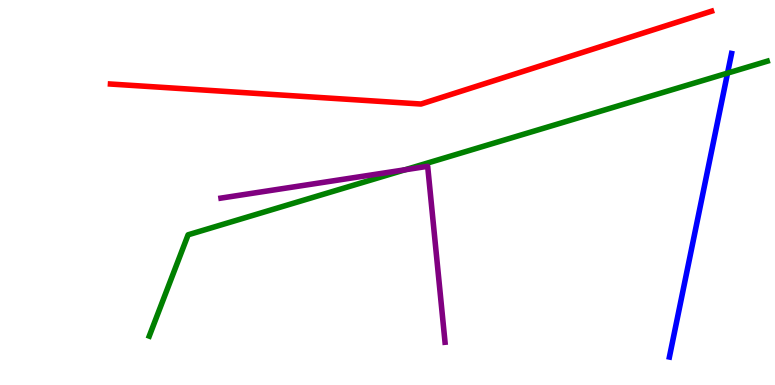[{'lines': ['blue', 'red'], 'intersections': []}, {'lines': ['green', 'red'], 'intersections': []}, {'lines': ['purple', 'red'], 'intersections': []}, {'lines': ['blue', 'green'], 'intersections': [{'x': 9.39, 'y': 8.1}]}, {'lines': ['blue', 'purple'], 'intersections': []}, {'lines': ['green', 'purple'], 'intersections': [{'x': 5.23, 'y': 5.59}]}]